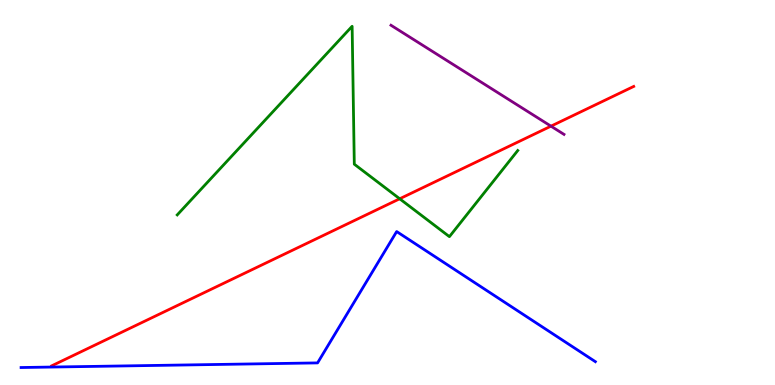[{'lines': ['blue', 'red'], 'intersections': []}, {'lines': ['green', 'red'], 'intersections': [{'x': 5.16, 'y': 4.84}]}, {'lines': ['purple', 'red'], 'intersections': [{'x': 7.11, 'y': 6.72}]}, {'lines': ['blue', 'green'], 'intersections': []}, {'lines': ['blue', 'purple'], 'intersections': []}, {'lines': ['green', 'purple'], 'intersections': []}]